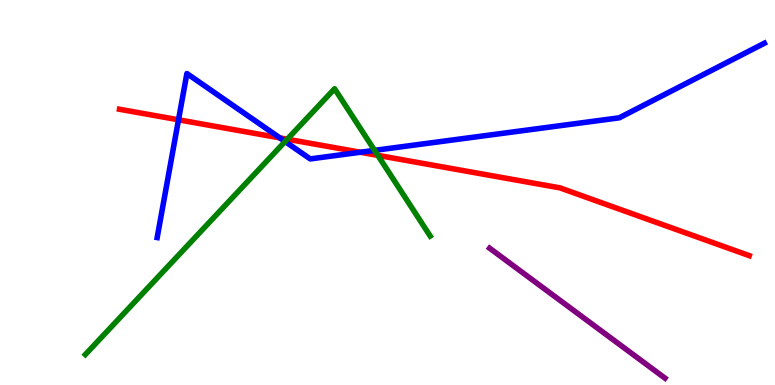[{'lines': ['blue', 'red'], 'intersections': [{'x': 2.3, 'y': 6.89}, {'x': 3.61, 'y': 6.42}, {'x': 4.65, 'y': 6.05}]}, {'lines': ['green', 'red'], 'intersections': [{'x': 3.71, 'y': 6.38}, {'x': 4.88, 'y': 5.96}]}, {'lines': ['purple', 'red'], 'intersections': []}, {'lines': ['blue', 'green'], 'intersections': [{'x': 3.68, 'y': 6.32}, {'x': 4.83, 'y': 6.09}]}, {'lines': ['blue', 'purple'], 'intersections': []}, {'lines': ['green', 'purple'], 'intersections': []}]